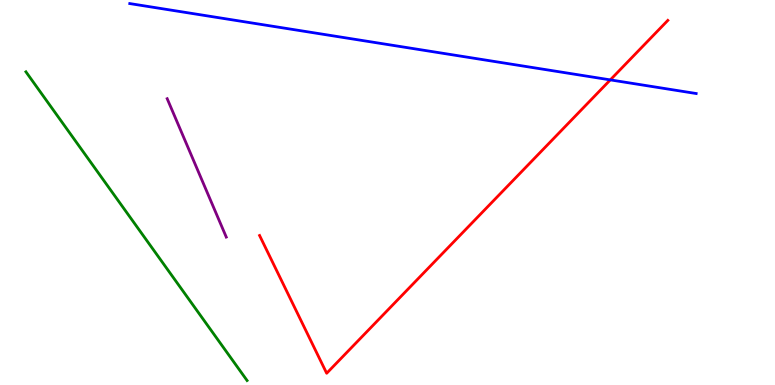[{'lines': ['blue', 'red'], 'intersections': [{'x': 7.87, 'y': 7.93}]}, {'lines': ['green', 'red'], 'intersections': []}, {'lines': ['purple', 'red'], 'intersections': []}, {'lines': ['blue', 'green'], 'intersections': []}, {'lines': ['blue', 'purple'], 'intersections': []}, {'lines': ['green', 'purple'], 'intersections': []}]